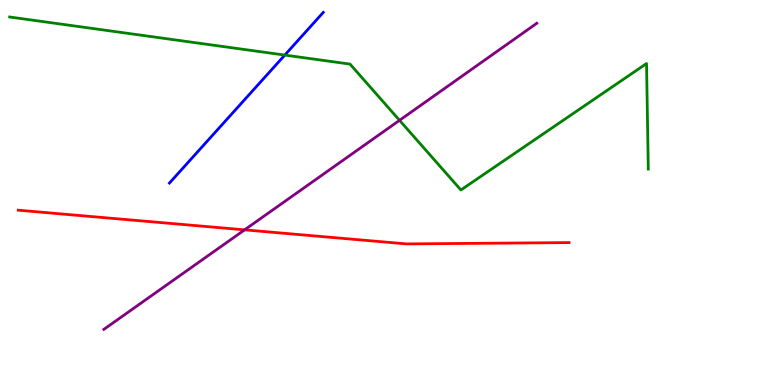[{'lines': ['blue', 'red'], 'intersections': []}, {'lines': ['green', 'red'], 'intersections': []}, {'lines': ['purple', 'red'], 'intersections': [{'x': 3.16, 'y': 4.03}]}, {'lines': ['blue', 'green'], 'intersections': [{'x': 3.67, 'y': 8.57}]}, {'lines': ['blue', 'purple'], 'intersections': []}, {'lines': ['green', 'purple'], 'intersections': [{'x': 5.16, 'y': 6.87}]}]